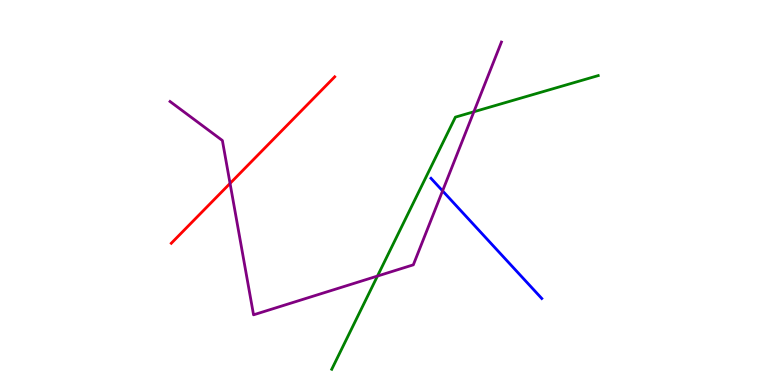[{'lines': ['blue', 'red'], 'intersections': []}, {'lines': ['green', 'red'], 'intersections': []}, {'lines': ['purple', 'red'], 'intersections': [{'x': 2.97, 'y': 5.24}]}, {'lines': ['blue', 'green'], 'intersections': []}, {'lines': ['blue', 'purple'], 'intersections': [{'x': 5.71, 'y': 5.04}]}, {'lines': ['green', 'purple'], 'intersections': [{'x': 4.87, 'y': 2.83}, {'x': 6.11, 'y': 7.1}]}]